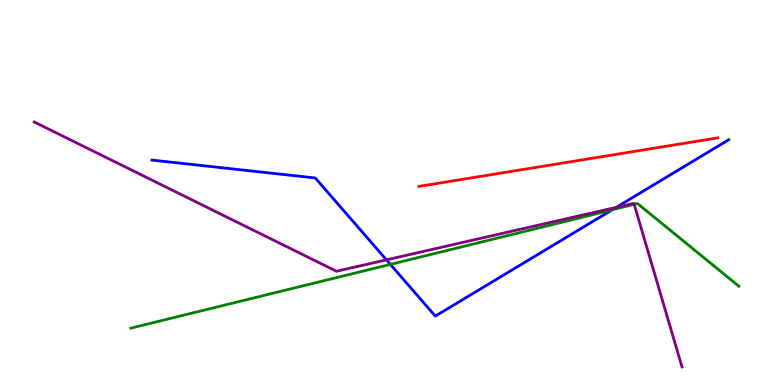[{'lines': ['blue', 'red'], 'intersections': []}, {'lines': ['green', 'red'], 'intersections': []}, {'lines': ['purple', 'red'], 'intersections': []}, {'lines': ['blue', 'green'], 'intersections': [{'x': 5.04, 'y': 3.13}, {'x': 7.9, 'y': 4.55}]}, {'lines': ['blue', 'purple'], 'intersections': [{'x': 4.99, 'y': 3.25}, {'x': 7.95, 'y': 4.61}]}, {'lines': ['green', 'purple'], 'intersections': [{'x': 8.18, 'y': 4.69}]}]